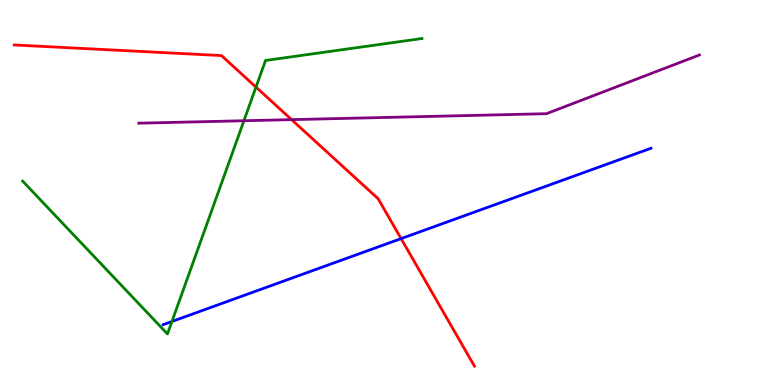[{'lines': ['blue', 'red'], 'intersections': [{'x': 5.18, 'y': 3.8}]}, {'lines': ['green', 'red'], 'intersections': [{'x': 3.3, 'y': 7.74}]}, {'lines': ['purple', 'red'], 'intersections': [{'x': 3.76, 'y': 6.89}]}, {'lines': ['blue', 'green'], 'intersections': [{'x': 2.22, 'y': 1.65}]}, {'lines': ['blue', 'purple'], 'intersections': []}, {'lines': ['green', 'purple'], 'intersections': [{'x': 3.15, 'y': 6.86}]}]